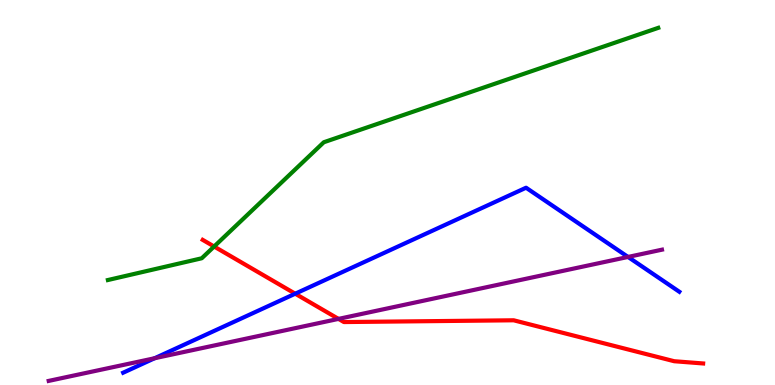[{'lines': ['blue', 'red'], 'intersections': [{'x': 3.81, 'y': 2.37}]}, {'lines': ['green', 'red'], 'intersections': [{'x': 2.76, 'y': 3.6}]}, {'lines': ['purple', 'red'], 'intersections': [{'x': 4.37, 'y': 1.72}]}, {'lines': ['blue', 'green'], 'intersections': []}, {'lines': ['blue', 'purple'], 'intersections': [{'x': 2.0, 'y': 0.695}, {'x': 8.1, 'y': 3.33}]}, {'lines': ['green', 'purple'], 'intersections': []}]